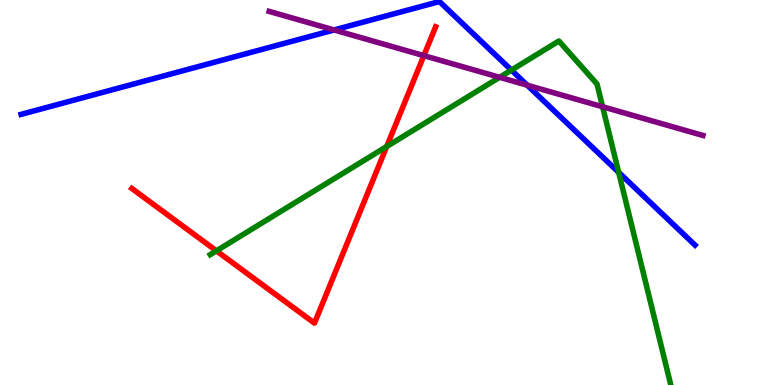[{'lines': ['blue', 'red'], 'intersections': []}, {'lines': ['green', 'red'], 'intersections': [{'x': 2.79, 'y': 3.48}, {'x': 4.99, 'y': 6.19}]}, {'lines': ['purple', 'red'], 'intersections': [{'x': 5.47, 'y': 8.55}]}, {'lines': ['blue', 'green'], 'intersections': [{'x': 6.6, 'y': 8.18}, {'x': 7.98, 'y': 5.52}]}, {'lines': ['blue', 'purple'], 'intersections': [{'x': 4.31, 'y': 9.22}, {'x': 6.8, 'y': 7.79}]}, {'lines': ['green', 'purple'], 'intersections': [{'x': 6.45, 'y': 7.99}, {'x': 7.78, 'y': 7.23}]}]